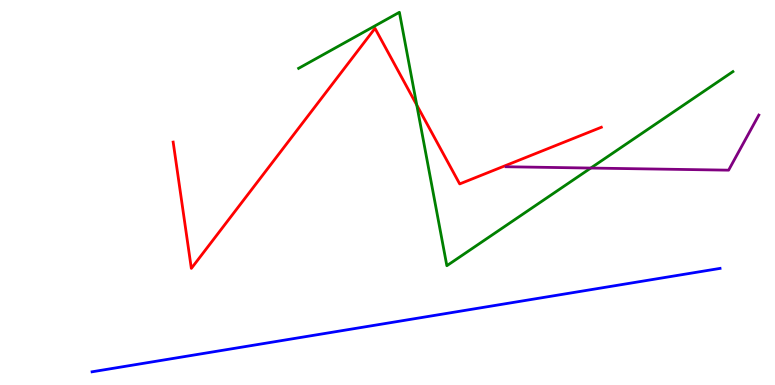[{'lines': ['blue', 'red'], 'intersections': []}, {'lines': ['green', 'red'], 'intersections': [{'x': 5.38, 'y': 7.27}]}, {'lines': ['purple', 'red'], 'intersections': []}, {'lines': ['blue', 'green'], 'intersections': []}, {'lines': ['blue', 'purple'], 'intersections': []}, {'lines': ['green', 'purple'], 'intersections': [{'x': 7.62, 'y': 5.63}]}]